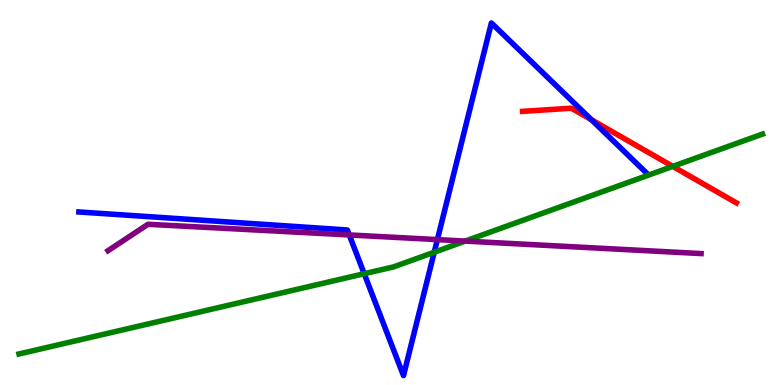[{'lines': ['blue', 'red'], 'intersections': [{'x': 7.63, 'y': 6.89}]}, {'lines': ['green', 'red'], 'intersections': [{'x': 8.68, 'y': 5.68}]}, {'lines': ['purple', 'red'], 'intersections': []}, {'lines': ['blue', 'green'], 'intersections': [{'x': 4.7, 'y': 2.89}, {'x': 5.6, 'y': 3.45}]}, {'lines': ['blue', 'purple'], 'intersections': [{'x': 4.51, 'y': 3.9}, {'x': 5.64, 'y': 3.78}]}, {'lines': ['green', 'purple'], 'intersections': [{'x': 6.0, 'y': 3.74}]}]